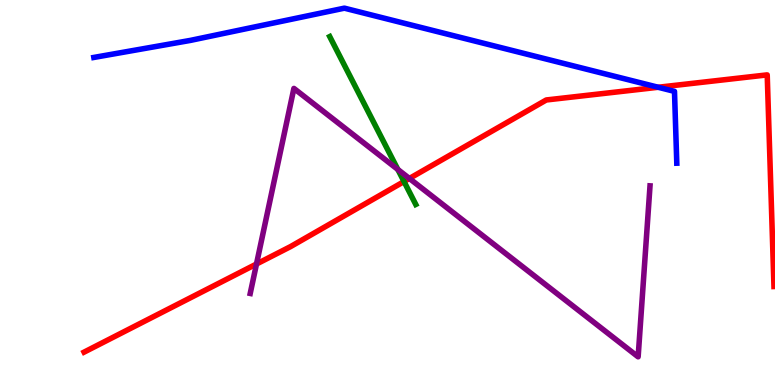[{'lines': ['blue', 'red'], 'intersections': [{'x': 8.49, 'y': 7.73}]}, {'lines': ['green', 'red'], 'intersections': [{'x': 5.21, 'y': 5.28}]}, {'lines': ['purple', 'red'], 'intersections': [{'x': 3.31, 'y': 3.14}, {'x': 5.28, 'y': 5.36}]}, {'lines': ['blue', 'green'], 'intersections': []}, {'lines': ['blue', 'purple'], 'intersections': []}, {'lines': ['green', 'purple'], 'intersections': [{'x': 5.13, 'y': 5.6}]}]